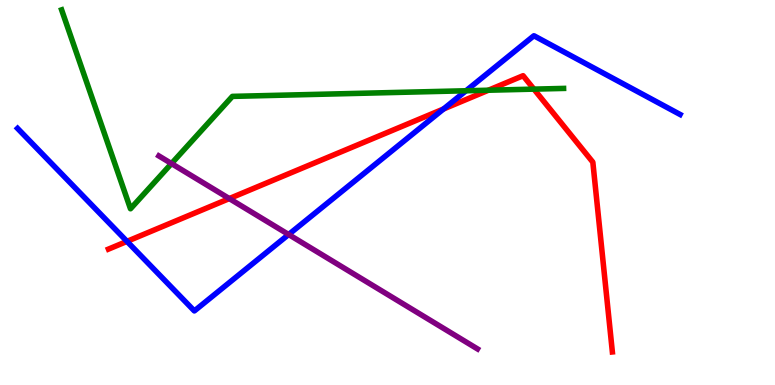[{'lines': ['blue', 'red'], 'intersections': [{'x': 1.64, 'y': 3.73}, {'x': 5.72, 'y': 7.17}]}, {'lines': ['green', 'red'], 'intersections': [{'x': 6.3, 'y': 7.66}, {'x': 6.89, 'y': 7.68}]}, {'lines': ['purple', 'red'], 'intersections': [{'x': 2.96, 'y': 4.84}]}, {'lines': ['blue', 'green'], 'intersections': [{'x': 6.01, 'y': 7.64}]}, {'lines': ['blue', 'purple'], 'intersections': [{'x': 3.72, 'y': 3.91}]}, {'lines': ['green', 'purple'], 'intersections': [{'x': 2.21, 'y': 5.75}]}]